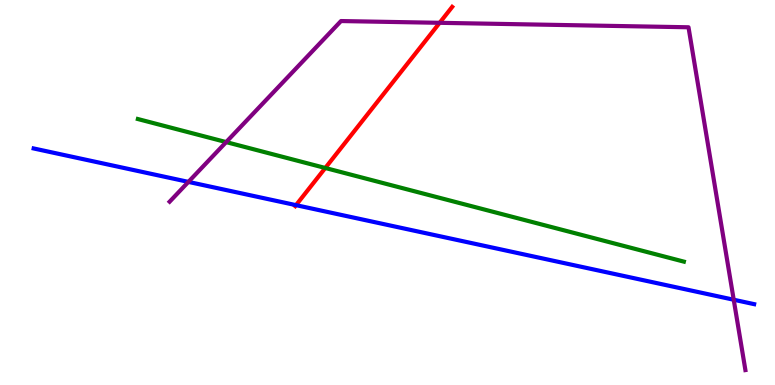[{'lines': ['blue', 'red'], 'intersections': [{'x': 3.82, 'y': 4.67}]}, {'lines': ['green', 'red'], 'intersections': [{'x': 4.2, 'y': 5.64}]}, {'lines': ['purple', 'red'], 'intersections': [{'x': 5.67, 'y': 9.41}]}, {'lines': ['blue', 'green'], 'intersections': []}, {'lines': ['blue', 'purple'], 'intersections': [{'x': 2.43, 'y': 5.28}, {'x': 9.47, 'y': 2.21}]}, {'lines': ['green', 'purple'], 'intersections': [{'x': 2.92, 'y': 6.31}]}]